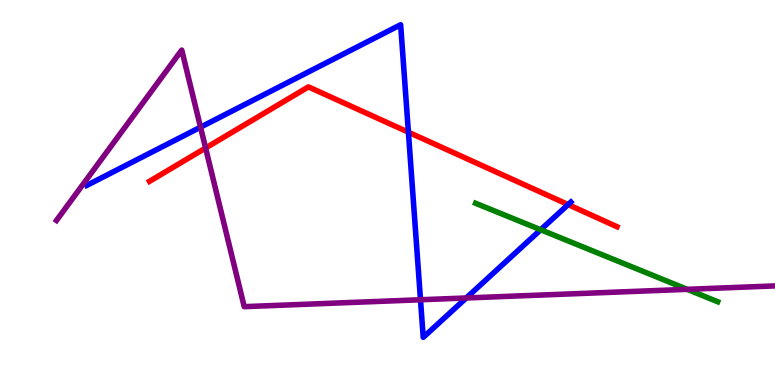[{'lines': ['blue', 'red'], 'intersections': [{'x': 5.27, 'y': 6.57}, {'x': 7.33, 'y': 4.69}]}, {'lines': ['green', 'red'], 'intersections': []}, {'lines': ['purple', 'red'], 'intersections': [{'x': 2.65, 'y': 6.16}]}, {'lines': ['blue', 'green'], 'intersections': [{'x': 6.98, 'y': 4.03}]}, {'lines': ['blue', 'purple'], 'intersections': [{'x': 2.59, 'y': 6.7}, {'x': 5.43, 'y': 2.21}, {'x': 6.02, 'y': 2.26}]}, {'lines': ['green', 'purple'], 'intersections': [{'x': 8.87, 'y': 2.48}]}]